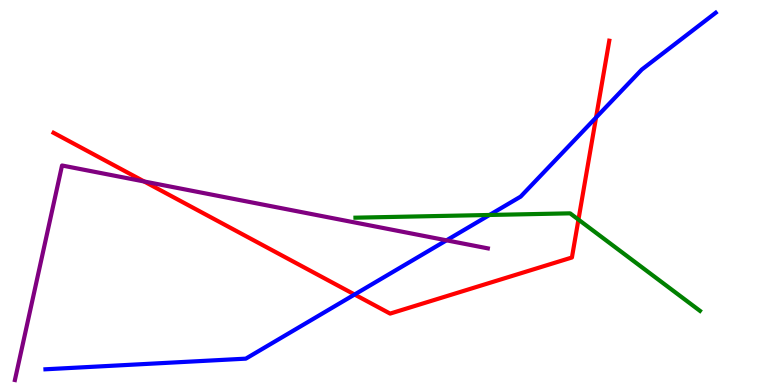[{'lines': ['blue', 'red'], 'intersections': [{'x': 4.58, 'y': 2.35}, {'x': 7.69, 'y': 6.95}]}, {'lines': ['green', 'red'], 'intersections': [{'x': 7.46, 'y': 4.3}]}, {'lines': ['purple', 'red'], 'intersections': [{'x': 1.86, 'y': 5.29}]}, {'lines': ['blue', 'green'], 'intersections': [{'x': 6.32, 'y': 4.42}]}, {'lines': ['blue', 'purple'], 'intersections': [{'x': 5.76, 'y': 3.76}]}, {'lines': ['green', 'purple'], 'intersections': []}]